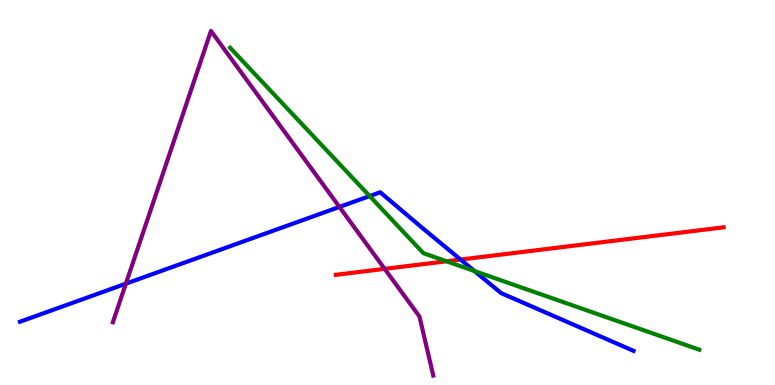[{'lines': ['blue', 'red'], 'intersections': [{'x': 5.94, 'y': 3.26}]}, {'lines': ['green', 'red'], 'intersections': [{'x': 5.76, 'y': 3.21}]}, {'lines': ['purple', 'red'], 'intersections': [{'x': 4.96, 'y': 3.02}]}, {'lines': ['blue', 'green'], 'intersections': [{'x': 4.77, 'y': 4.91}, {'x': 6.12, 'y': 2.96}]}, {'lines': ['blue', 'purple'], 'intersections': [{'x': 1.62, 'y': 2.63}, {'x': 4.38, 'y': 4.63}]}, {'lines': ['green', 'purple'], 'intersections': []}]